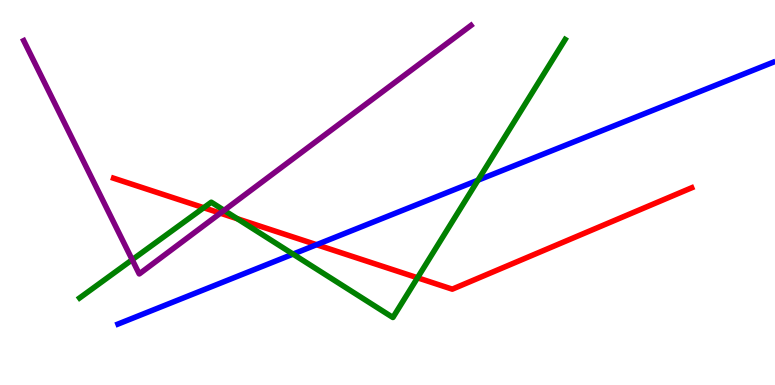[{'lines': ['blue', 'red'], 'intersections': [{'x': 4.08, 'y': 3.64}]}, {'lines': ['green', 'red'], 'intersections': [{'x': 2.63, 'y': 4.6}, {'x': 3.06, 'y': 4.32}, {'x': 5.39, 'y': 2.79}]}, {'lines': ['purple', 'red'], 'intersections': [{'x': 2.84, 'y': 4.46}]}, {'lines': ['blue', 'green'], 'intersections': [{'x': 3.78, 'y': 3.4}, {'x': 6.17, 'y': 5.32}]}, {'lines': ['blue', 'purple'], 'intersections': []}, {'lines': ['green', 'purple'], 'intersections': [{'x': 1.71, 'y': 3.25}, {'x': 2.89, 'y': 4.54}]}]